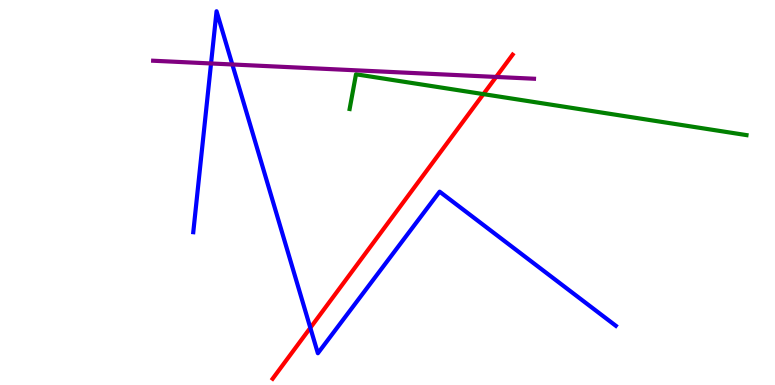[{'lines': ['blue', 'red'], 'intersections': [{'x': 4.0, 'y': 1.49}]}, {'lines': ['green', 'red'], 'intersections': [{'x': 6.24, 'y': 7.56}]}, {'lines': ['purple', 'red'], 'intersections': [{'x': 6.4, 'y': 8.0}]}, {'lines': ['blue', 'green'], 'intersections': []}, {'lines': ['blue', 'purple'], 'intersections': [{'x': 2.72, 'y': 8.35}, {'x': 3.0, 'y': 8.33}]}, {'lines': ['green', 'purple'], 'intersections': []}]